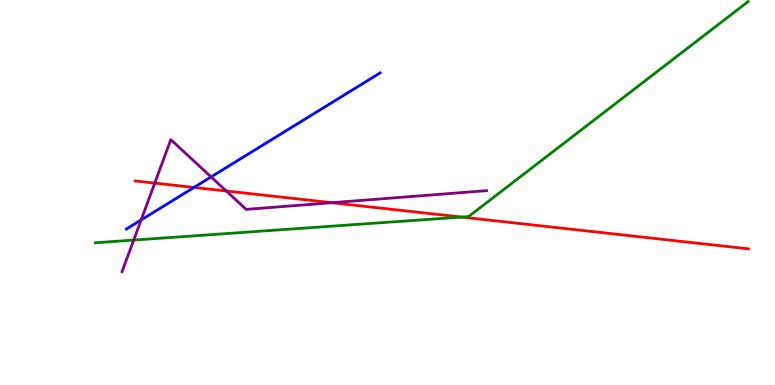[{'lines': ['blue', 'red'], 'intersections': [{'x': 2.5, 'y': 5.13}]}, {'lines': ['green', 'red'], 'intersections': [{'x': 5.96, 'y': 4.36}]}, {'lines': ['purple', 'red'], 'intersections': [{'x': 2.0, 'y': 5.24}, {'x': 2.92, 'y': 5.04}, {'x': 4.28, 'y': 4.73}]}, {'lines': ['blue', 'green'], 'intersections': []}, {'lines': ['blue', 'purple'], 'intersections': [{'x': 1.82, 'y': 4.29}, {'x': 2.72, 'y': 5.4}]}, {'lines': ['green', 'purple'], 'intersections': [{'x': 1.73, 'y': 3.76}]}]